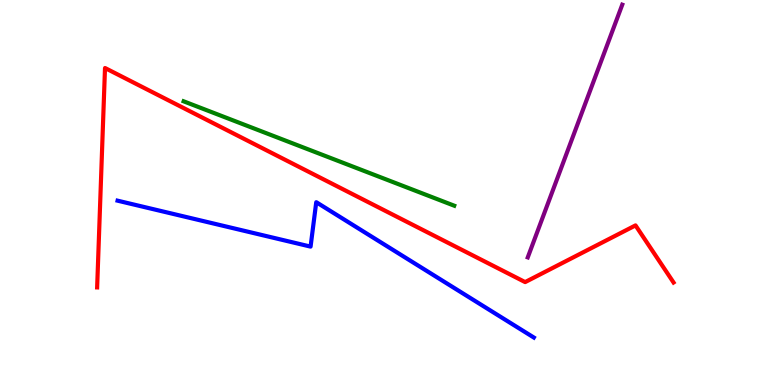[{'lines': ['blue', 'red'], 'intersections': []}, {'lines': ['green', 'red'], 'intersections': []}, {'lines': ['purple', 'red'], 'intersections': []}, {'lines': ['blue', 'green'], 'intersections': []}, {'lines': ['blue', 'purple'], 'intersections': []}, {'lines': ['green', 'purple'], 'intersections': []}]